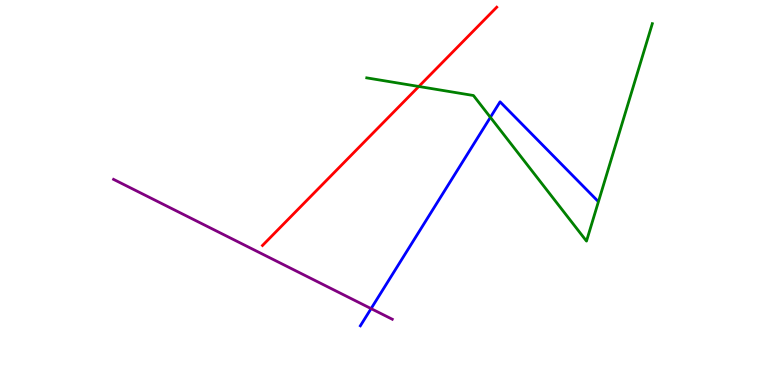[{'lines': ['blue', 'red'], 'intersections': []}, {'lines': ['green', 'red'], 'intersections': [{'x': 5.4, 'y': 7.75}]}, {'lines': ['purple', 'red'], 'intersections': []}, {'lines': ['blue', 'green'], 'intersections': [{'x': 6.33, 'y': 6.95}]}, {'lines': ['blue', 'purple'], 'intersections': [{'x': 4.79, 'y': 1.98}]}, {'lines': ['green', 'purple'], 'intersections': []}]